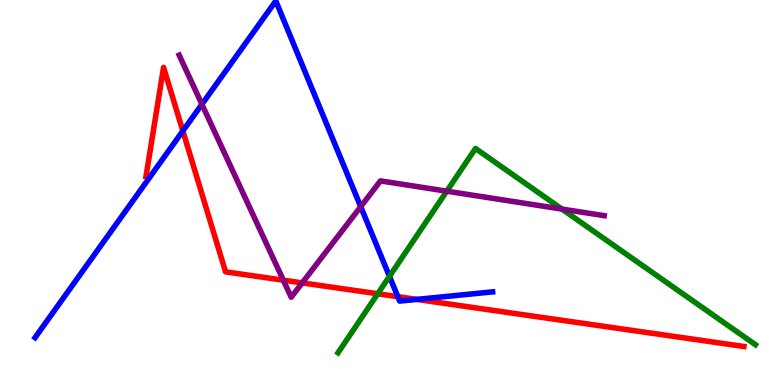[{'lines': ['blue', 'red'], 'intersections': [{'x': 2.36, 'y': 6.6}, {'x': 5.13, 'y': 2.29}, {'x': 5.38, 'y': 2.22}]}, {'lines': ['green', 'red'], 'intersections': [{'x': 4.87, 'y': 2.37}]}, {'lines': ['purple', 'red'], 'intersections': [{'x': 3.66, 'y': 2.72}, {'x': 3.9, 'y': 2.65}]}, {'lines': ['blue', 'green'], 'intersections': [{'x': 5.03, 'y': 2.82}]}, {'lines': ['blue', 'purple'], 'intersections': [{'x': 2.61, 'y': 7.29}, {'x': 4.65, 'y': 4.63}]}, {'lines': ['green', 'purple'], 'intersections': [{'x': 5.76, 'y': 5.03}, {'x': 7.25, 'y': 4.57}]}]